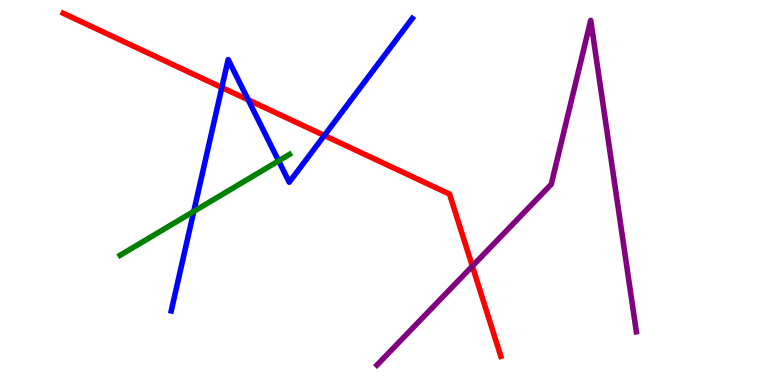[{'lines': ['blue', 'red'], 'intersections': [{'x': 2.86, 'y': 7.73}, {'x': 3.2, 'y': 7.41}, {'x': 4.19, 'y': 6.48}]}, {'lines': ['green', 'red'], 'intersections': []}, {'lines': ['purple', 'red'], 'intersections': [{'x': 6.09, 'y': 3.09}]}, {'lines': ['blue', 'green'], 'intersections': [{'x': 2.5, 'y': 4.51}, {'x': 3.6, 'y': 5.82}]}, {'lines': ['blue', 'purple'], 'intersections': []}, {'lines': ['green', 'purple'], 'intersections': []}]